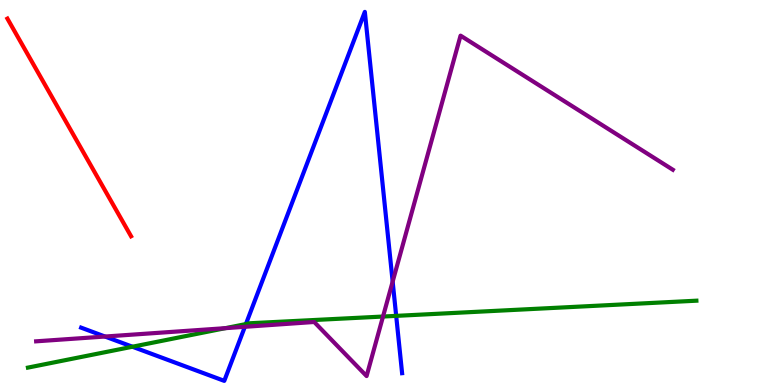[{'lines': ['blue', 'red'], 'intersections': []}, {'lines': ['green', 'red'], 'intersections': []}, {'lines': ['purple', 'red'], 'intersections': []}, {'lines': ['blue', 'green'], 'intersections': [{'x': 1.71, 'y': 0.994}, {'x': 3.17, 'y': 1.58}, {'x': 5.11, 'y': 1.8}]}, {'lines': ['blue', 'purple'], 'intersections': [{'x': 1.35, 'y': 1.26}, {'x': 3.16, 'y': 1.51}, {'x': 5.07, 'y': 2.69}]}, {'lines': ['green', 'purple'], 'intersections': [{'x': 2.91, 'y': 1.48}, {'x': 4.94, 'y': 1.78}]}]